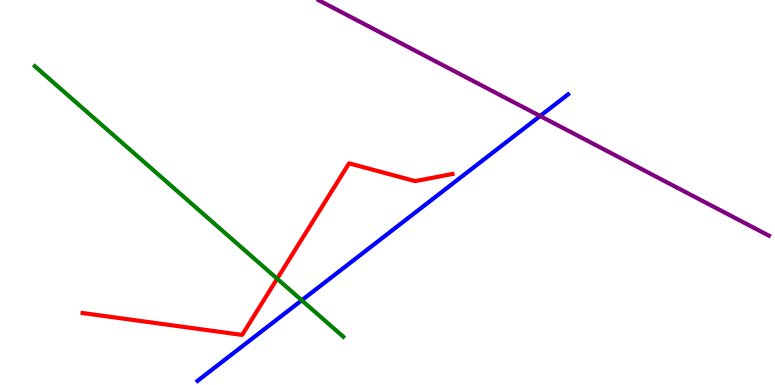[{'lines': ['blue', 'red'], 'intersections': []}, {'lines': ['green', 'red'], 'intersections': [{'x': 3.58, 'y': 2.76}]}, {'lines': ['purple', 'red'], 'intersections': []}, {'lines': ['blue', 'green'], 'intersections': [{'x': 3.89, 'y': 2.2}]}, {'lines': ['blue', 'purple'], 'intersections': [{'x': 6.97, 'y': 6.99}]}, {'lines': ['green', 'purple'], 'intersections': []}]